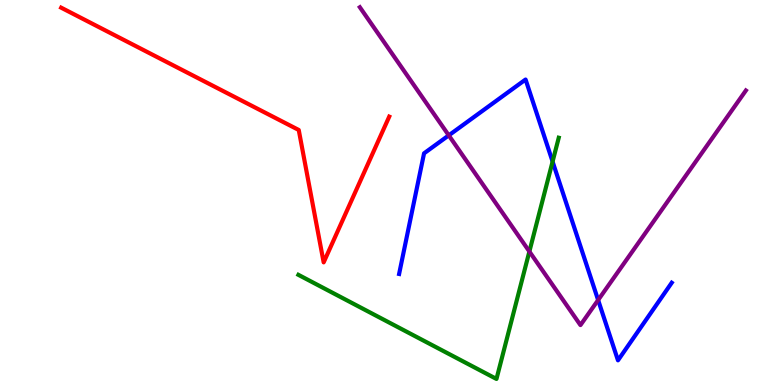[{'lines': ['blue', 'red'], 'intersections': []}, {'lines': ['green', 'red'], 'intersections': []}, {'lines': ['purple', 'red'], 'intersections': []}, {'lines': ['blue', 'green'], 'intersections': [{'x': 7.13, 'y': 5.8}]}, {'lines': ['blue', 'purple'], 'intersections': [{'x': 5.79, 'y': 6.48}, {'x': 7.72, 'y': 2.21}]}, {'lines': ['green', 'purple'], 'intersections': [{'x': 6.83, 'y': 3.47}]}]